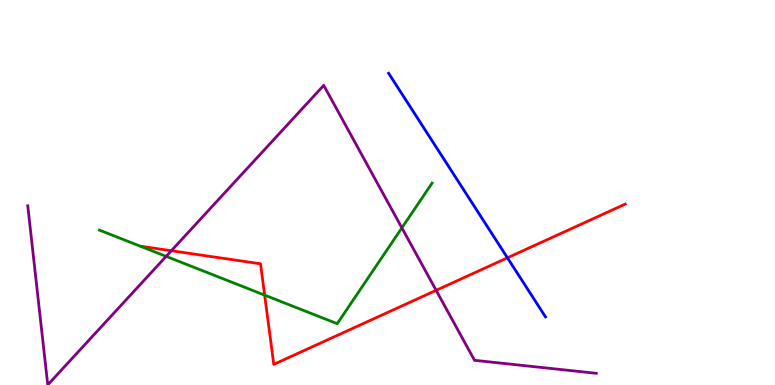[{'lines': ['blue', 'red'], 'intersections': [{'x': 6.55, 'y': 3.3}]}, {'lines': ['green', 'red'], 'intersections': [{'x': 3.41, 'y': 2.33}]}, {'lines': ['purple', 'red'], 'intersections': [{'x': 2.21, 'y': 3.49}, {'x': 5.63, 'y': 2.46}]}, {'lines': ['blue', 'green'], 'intersections': []}, {'lines': ['blue', 'purple'], 'intersections': []}, {'lines': ['green', 'purple'], 'intersections': [{'x': 2.14, 'y': 3.34}, {'x': 5.19, 'y': 4.08}]}]